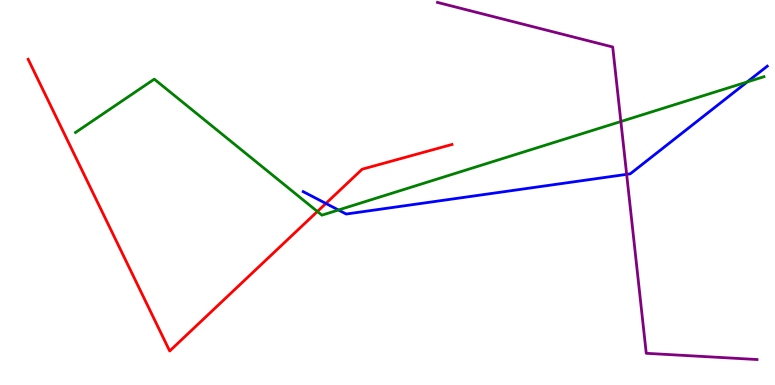[{'lines': ['blue', 'red'], 'intersections': [{'x': 4.21, 'y': 4.72}]}, {'lines': ['green', 'red'], 'intersections': [{'x': 4.1, 'y': 4.51}]}, {'lines': ['purple', 'red'], 'intersections': []}, {'lines': ['blue', 'green'], 'intersections': [{'x': 4.37, 'y': 4.55}, {'x': 9.64, 'y': 7.87}]}, {'lines': ['blue', 'purple'], 'intersections': [{'x': 8.09, 'y': 5.47}]}, {'lines': ['green', 'purple'], 'intersections': [{'x': 8.01, 'y': 6.84}]}]